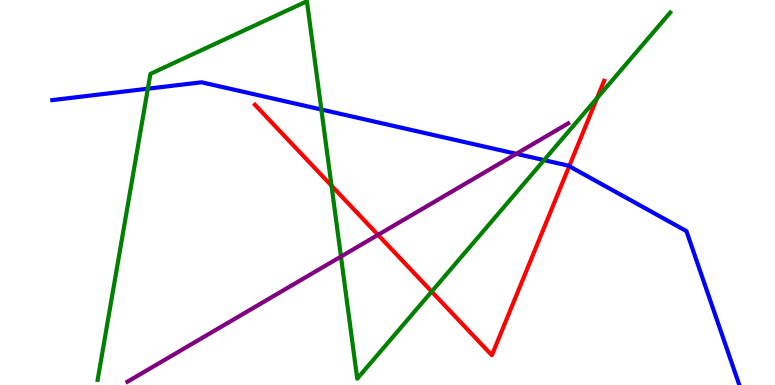[{'lines': ['blue', 'red'], 'intersections': [{'x': 7.34, 'y': 5.68}]}, {'lines': ['green', 'red'], 'intersections': [{'x': 4.28, 'y': 5.18}, {'x': 5.57, 'y': 2.43}, {'x': 7.7, 'y': 7.45}]}, {'lines': ['purple', 'red'], 'intersections': [{'x': 4.88, 'y': 3.9}]}, {'lines': ['blue', 'green'], 'intersections': [{'x': 1.91, 'y': 7.7}, {'x': 4.15, 'y': 7.16}, {'x': 7.02, 'y': 5.84}]}, {'lines': ['blue', 'purple'], 'intersections': [{'x': 6.66, 'y': 6.0}]}, {'lines': ['green', 'purple'], 'intersections': [{'x': 4.4, 'y': 3.34}]}]